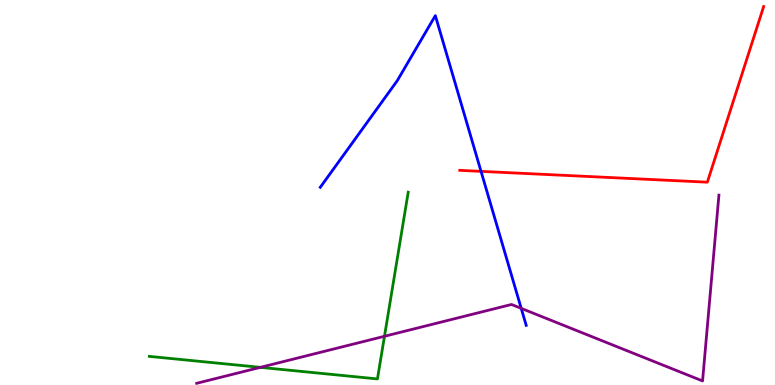[{'lines': ['blue', 'red'], 'intersections': [{'x': 6.21, 'y': 5.55}]}, {'lines': ['green', 'red'], 'intersections': []}, {'lines': ['purple', 'red'], 'intersections': []}, {'lines': ['blue', 'green'], 'intersections': []}, {'lines': ['blue', 'purple'], 'intersections': [{'x': 6.73, 'y': 1.99}]}, {'lines': ['green', 'purple'], 'intersections': [{'x': 3.36, 'y': 0.458}, {'x': 4.96, 'y': 1.27}]}]